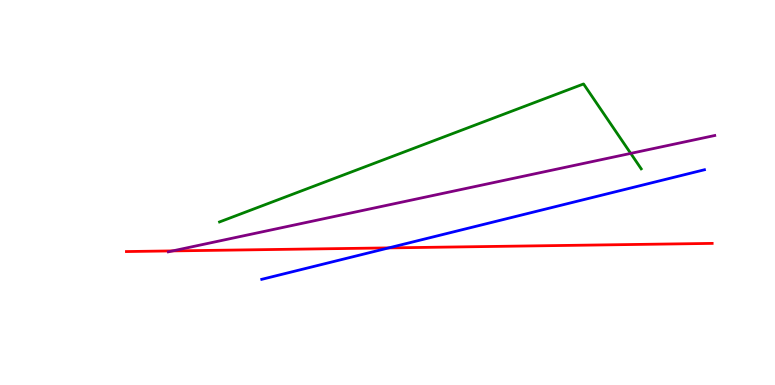[{'lines': ['blue', 'red'], 'intersections': [{'x': 5.02, 'y': 3.56}]}, {'lines': ['green', 'red'], 'intersections': []}, {'lines': ['purple', 'red'], 'intersections': [{'x': 2.23, 'y': 3.48}]}, {'lines': ['blue', 'green'], 'intersections': []}, {'lines': ['blue', 'purple'], 'intersections': []}, {'lines': ['green', 'purple'], 'intersections': [{'x': 8.14, 'y': 6.02}]}]